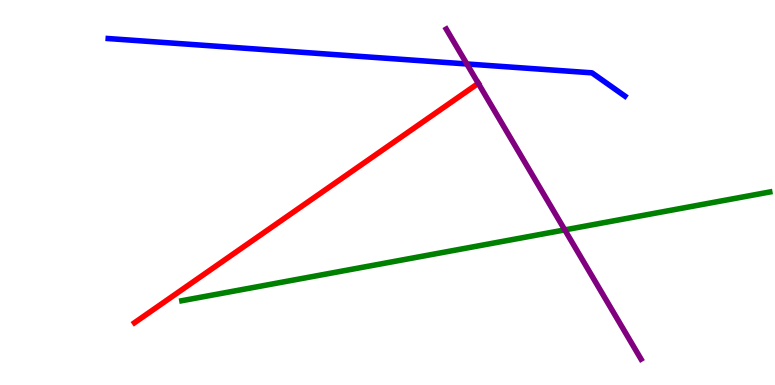[{'lines': ['blue', 'red'], 'intersections': []}, {'lines': ['green', 'red'], 'intersections': []}, {'lines': ['purple', 'red'], 'intersections': [{'x': 6.17, 'y': 7.84}]}, {'lines': ['blue', 'green'], 'intersections': []}, {'lines': ['blue', 'purple'], 'intersections': [{'x': 6.02, 'y': 8.34}]}, {'lines': ['green', 'purple'], 'intersections': [{'x': 7.29, 'y': 4.03}]}]